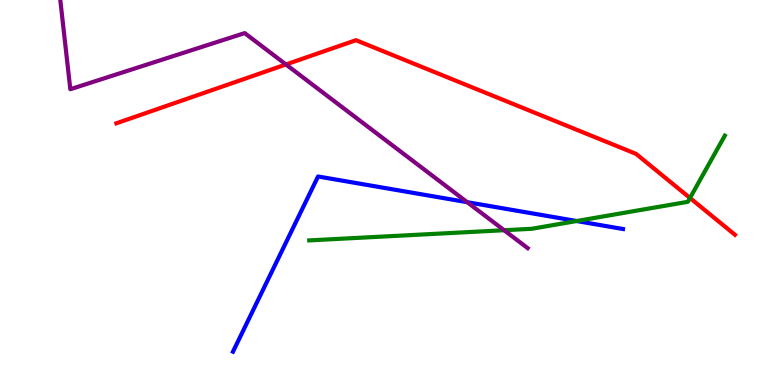[{'lines': ['blue', 'red'], 'intersections': []}, {'lines': ['green', 'red'], 'intersections': [{'x': 8.9, 'y': 4.86}]}, {'lines': ['purple', 'red'], 'intersections': [{'x': 3.69, 'y': 8.33}]}, {'lines': ['blue', 'green'], 'intersections': [{'x': 7.44, 'y': 4.26}]}, {'lines': ['blue', 'purple'], 'intersections': [{'x': 6.03, 'y': 4.75}]}, {'lines': ['green', 'purple'], 'intersections': [{'x': 6.5, 'y': 4.02}]}]